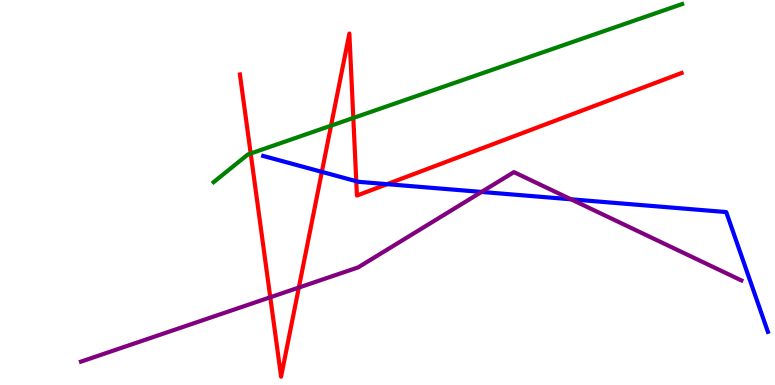[{'lines': ['blue', 'red'], 'intersections': [{'x': 4.15, 'y': 5.54}, {'x': 4.6, 'y': 5.29}, {'x': 4.99, 'y': 5.22}]}, {'lines': ['green', 'red'], 'intersections': [{'x': 3.23, 'y': 6.01}, {'x': 4.27, 'y': 6.74}, {'x': 4.56, 'y': 6.94}]}, {'lines': ['purple', 'red'], 'intersections': [{'x': 3.49, 'y': 2.28}, {'x': 3.86, 'y': 2.53}]}, {'lines': ['blue', 'green'], 'intersections': []}, {'lines': ['blue', 'purple'], 'intersections': [{'x': 6.21, 'y': 5.01}, {'x': 7.37, 'y': 4.82}]}, {'lines': ['green', 'purple'], 'intersections': []}]